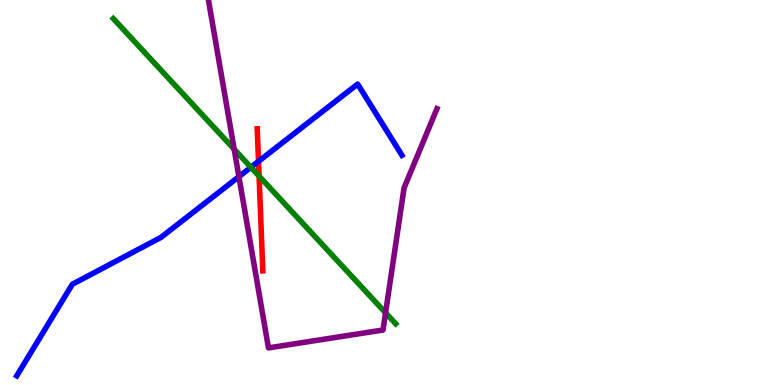[{'lines': ['blue', 'red'], 'intersections': [{'x': 3.34, 'y': 5.81}]}, {'lines': ['green', 'red'], 'intersections': [{'x': 3.34, 'y': 5.42}]}, {'lines': ['purple', 'red'], 'intersections': []}, {'lines': ['blue', 'green'], 'intersections': [{'x': 3.24, 'y': 5.65}]}, {'lines': ['blue', 'purple'], 'intersections': [{'x': 3.08, 'y': 5.41}]}, {'lines': ['green', 'purple'], 'intersections': [{'x': 3.02, 'y': 6.12}, {'x': 4.97, 'y': 1.87}]}]